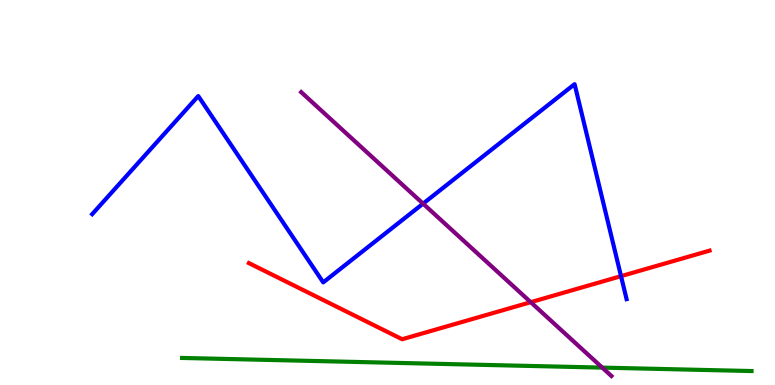[{'lines': ['blue', 'red'], 'intersections': [{'x': 8.01, 'y': 2.83}]}, {'lines': ['green', 'red'], 'intersections': []}, {'lines': ['purple', 'red'], 'intersections': [{'x': 6.85, 'y': 2.15}]}, {'lines': ['blue', 'green'], 'intersections': []}, {'lines': ['blue', 'purple'], 'intersections': [{'x': 5.46, 'y': 4.71}]}, {'lines': ['green', 'purple'], 'intersections': [{'x': 7.77, 'y': 0.452}]}]